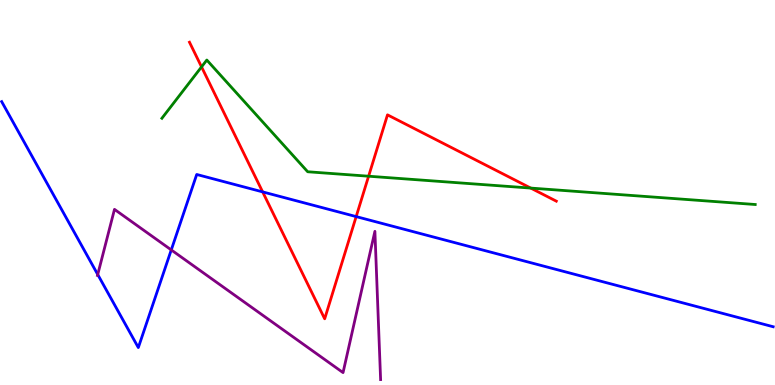[{'lines': ['blue', 'red'], 'intersections': [{'x': 3.39, 'y': 5.02}, {'x': 4.6, 'y': 4.37}]}, {'lines': ['green', 'red'], 'intersections': [{'x': 2.6, 'y': 8.26}, {'x': 4.76, 'y': 5.42}, {'x': 6.85, 'y': 5.11}]}, {'lines': ['purple', 'red'], 'intersections': []}, {'lines': ['blue', 'green'], 'intersections': []}, {'lines': ['blue', 'purple'], 'intersections': [{'x': 1.26, 'y': 2.87}, {'x': 2.21, 'y': 3.51}]}, {'lines': ['green', 'purple'], 'intersections': []}]